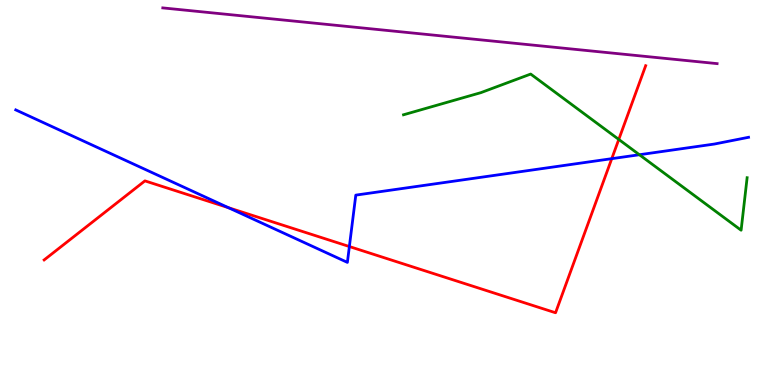[{'lines': ['blue', 'red'], 'intersections': [{'x': 2.95, 'y': 4.61}, {'x': 4.51, 'y': 3.6}, {'x': 7.89, 'y': 5.88}]}, {'lines': ['green', 'red'], 'intersections': [{'x': 7.98, 'y': 6.38}]}, {'lines': ['purple', 'red'], 'intersections': []}, {'lines': ['blue', 'green'], 'intersections': [{'x': 8.25, 'y': 5.98}]}, {'lines': ['blue', 'purple'], 'intersections': []}, {'lines': ['green', 'purple'], 'intersections': []}]